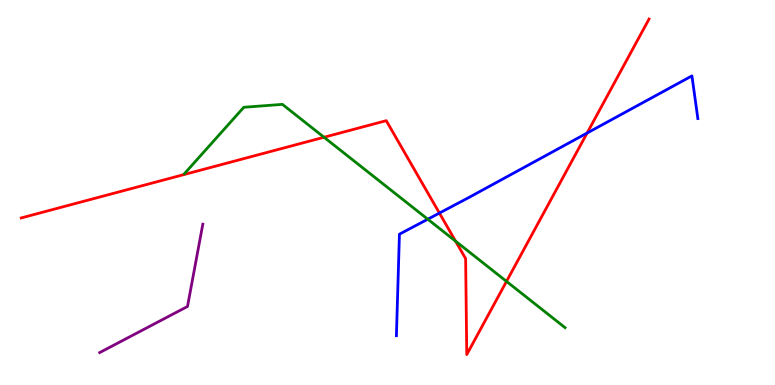[{'lines': ['blue', 'red'], 'intersections': [{'x': 5.67, 'y': 4.47}, {'x': 7.58, 'y': 6.54}]}, {'lines': ['green', 'red'], 'intersections': [{'x': 4.18, 'y': 6.43}, {'x': 5.88, 'y': 3.74}, {'x': 6.54, 'y': 2.69}]}, {'lines': ['purple', 'red'], 'intersections': []}, {'lines': ['blue', 'green'], 'intersections': [{'x': 5.52, 'y': 4.31}]}, {'lines': ['blue', 'purple'], 'intersections': []}, {'lines': ['green', 'purple'], 'intersections': []}]